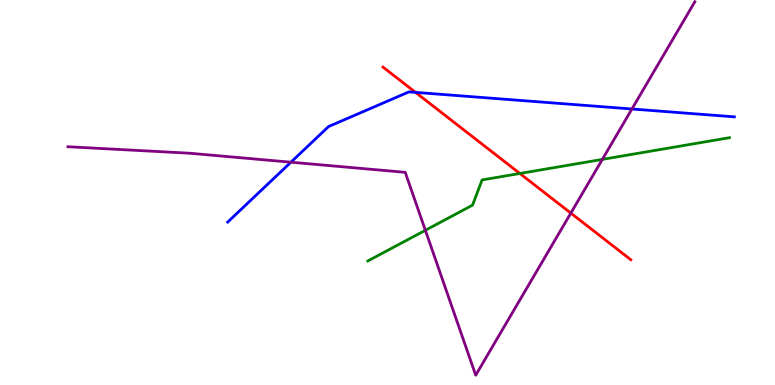[{'lines': ['blue', 'red'], 'intersections': [{'x': 5.36, 'y': 7.6}]}, {'lines': ['green', 'red'], 'intersections': [{'x': 6.71, 'y': 5.49}]}, {'lines': ['purple', 'red'], 'intersections': [{'x': 7.37, 'y': 4.46}]}, {'lines': ['blue', 'green'], 'intersections': []}, {'lines': ['blue', 'purple'], 'intersections': [{'x': 3.75, 'y': 5.79}, {'x': 8.15, 'y': 7.17}]}, {'lines': ['green', 'purple'], 'intersections': [{'x': 5.49, 'y': 4.02}, {'x': 7.77, 'y': 5.86}]}]